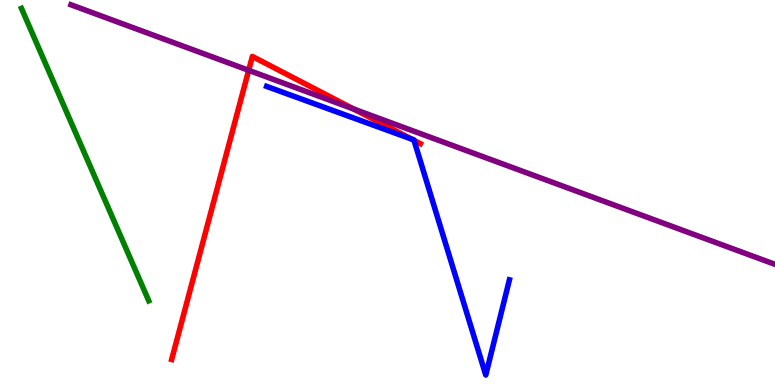[{'lines': ['blue', 'red'], 'intersections': [{'x': 5.31, 'y': 6.39}, {'x': 5.34, 'y': 6.35}]}, {'lines': ['green', 'red'], 'intersections': []}, {'lines': ['purple', 'red'], 'intersections': [{'x': 3.21, 'y': 8.17}, {'x': 4.56, 'y': 7.17}]}, {'lines': ['blue', 'green'], 'intersections': []}, {'lines': ['blue', 'purple'], 'intersections': []}, {'lines': ['green', 'purple'], 'intersections': []}]